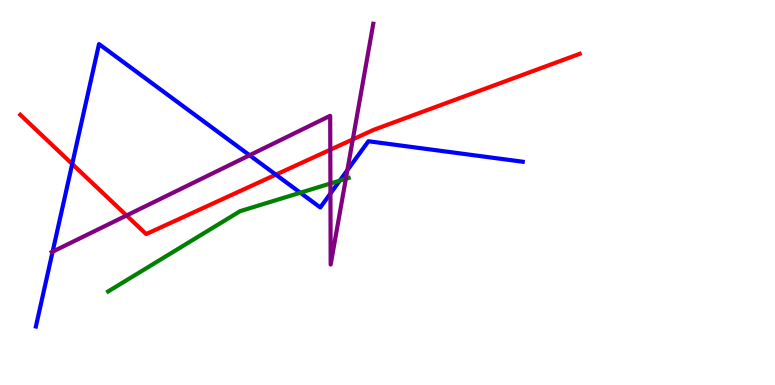[{'lines': ['blue', 'red'], 'intersections': [{'x': 0.932, 'y': 5.74}, {'x': 3.56, 'y': 5.46}]}, {'lines': ['green', 'red'], 'intersections': []}, {'lines': ['purple', 'red'], 'intersections': [{'x': 1.63, 'y': 4.4}, {'x': 4.26, 'y': 6.11}, {'x': 4.55, 'y': 6.38}]}, {'lines': ['blue', 'green'], 'intersections': [{'x': 3.88, 'y': 4.99}, {'x': 4.38, 'y': 5.31}]}, {'lines': ['blue', 'purple'], 'intersections': [{'x': 0.679, 'y': 3.46}, {'x': 3.22, 'y': 5.97}, {'x': 4.26, 'y': 4.97}, {'x': 4.48, 'y': 5.58}]}, {'lines': ['green', 'purple'], 'intersections': [{'x': 4.26, 'y': 5.23}, {'x': 4.46, 'y': 5.36}]}]